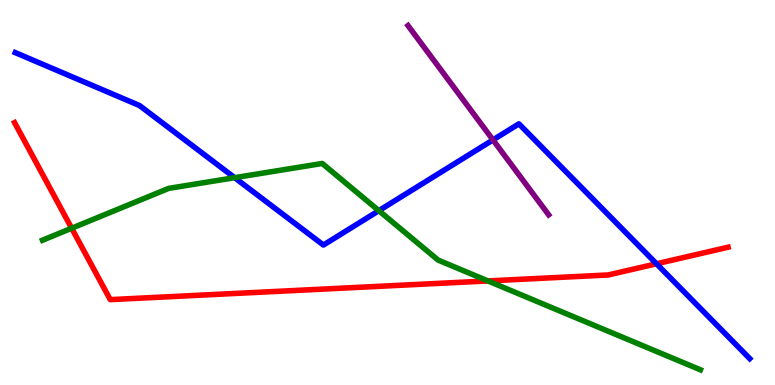[{'lines': ['blue', 'red'], 'intersections': [{'x': 8.47, 'y': 3.15}]}, {'lines': ['green', 'red'], 'intersections': [{'x': 0.925, 'y': 4.07}, {'x': 6.3, 'y': 2.7}]}, {'lines': ['purple', 'red'], 'intersections': []}, {'lines': ['blue', 'green'], 'intersections': [{'x': 3.03, 'y': 5.38}, {'x': 4.89, 'y': 4.53}]}, {'lines': ['blue', 'purple'], 'intersections': [{'x': 6.36, 'y': 6.37}]}, {'lines': ['green', 'purple'], 'intersections': []}]